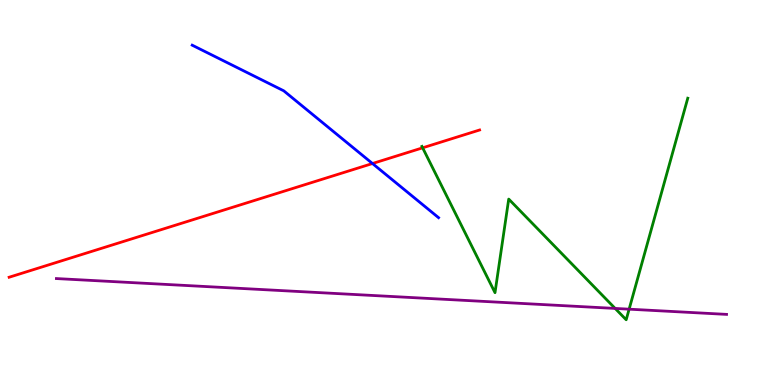[{'lines': ['blue', 'red'], 'intersections': [{'x': 4.81, 'y': 5.75}]}, {'lines': ['green', 'red'], 'intersections': [{'x': 5.45, 'y': 6.16}]}, {'lines': ['purple', 'red'], 'intersections': []}, {'lines': ['blue', 'green'], 'intersections': []}, {'lines': ['blue', 'purple'], 'intersections': []}, {'lines': ['green', 'purple'], 'intersections': [{'x': 7.94, 'y': 1.99}, {'x': 8.12, 'y': 1.97}]}]